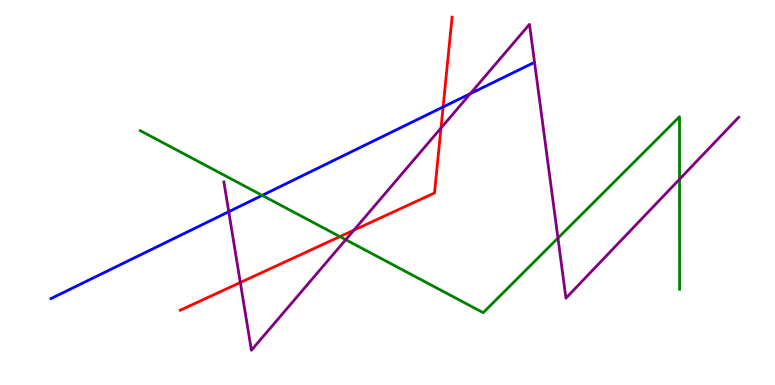[{'lines': ['blue', 'red'], 'intersections': [{'x': 5.72, 'y': 7.22}]}, {'lines': ['green', 'red'], 'intersections': [{'x': 4.39, 'y': 3.85}]}, {'lines': ['purple', 'red'], 'intersections': [{'x': 3.1, 'y': 2.66}, {'x': 4.57, 'y': 4.02}, {'x': 5.69, 'y': 6.67}]}, {'lines': ['blue', 'green'], 'intersections': [{'x': 3.38, 'y': 4.93}]}, {'lines': ['blue', 'purple'], 'intersections': [{'x': 2.95, 'y': 4.5}, {'x': 6.07, 'y': 7.57}]}, {'lines': ['green', 'purple'], 'intersections': [{'x': 4.46, 'y': 3.77}, {'x': 7.2, 'y': 3.82}, {'x': 8.77, 'y': 5.34}]}]